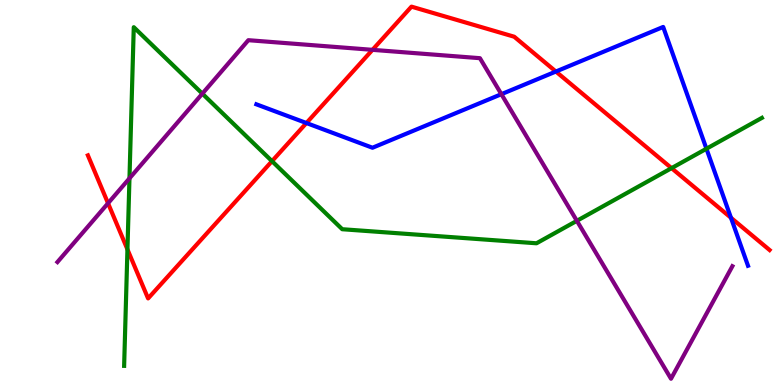[{'lines': ['blue', 'red'], 'intersections': [{'x': 3.95, 'y': 6.8}, {'x': 7.17, 'y': 8.14}, {'x': 9.43, 'y': 4.34}]}, {'lines': ['green', 'red'], 'intersections': [{'x': 1.64, 'y': 3.52}, {'x': 3.51, 'y': 5.81}, {'x': 8.67, 'y': 5.63}]}, {'lines': ['purple', 'red'], 'intersections': [{'x': 1.39, 'y': 4.72}, {'x': 4.81, 'y': 8.71}]}, {'lines': ['blue', 'green'], 'intersections': [{'x': 9.12, 'y': 6.14}]}, {'lines': ['blue', 'purple'], 'intersections': [{'x': 6.47, 'y': 7.55}]}, {'lines': ['green', 'purple'], 'intersections': [{'x': 1.67, 'y': 5.37}, {'x': 2.61, 'y': 7.57}, {'x': 7.44, 'y': 4.26}]}]